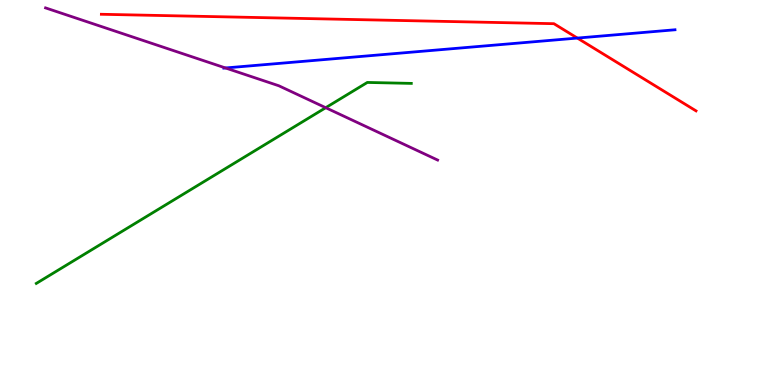[{'lines': ['blue', 'red'], 'intersections': [{'x': 7.45, 'y': 9.01}]}, {'lines': ['green', 'red'], 'intersections': []}, {'lines': ['purple', 'red'], 'intersections': []}, {'lines': ['blue', 'green'], 'intersections': []}, {'lines': ['blue', 'purple'], 'intersections': [{'x': 2.91, 'y': 8.23}]}, {'lines': ['green', 'purple'], 'intersections': [{'x': 4.2, 'y': 7.2}]}]